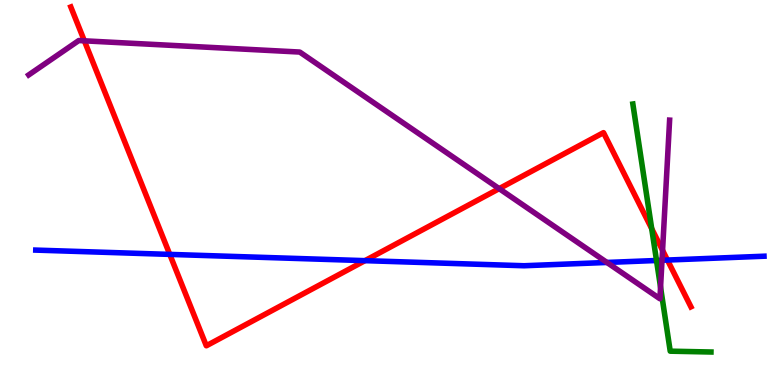[{'lines': ['blue', 'red'], 'intersections': [{'x': 2.19, 'y': 3.39}, {'x': 4.71, 'y': 3.23}, {'x': 8.61, 'y': 3.25}]}, {'lines': ['green', 'red'], 'intersections': [{'x': 8.41, 'y': 4.06}]}, {'lines': ['purple', 'red'], 'intersections': [{'x': 1.09, 'y': 8.94}, {'x': 6.44, 'y': 5.1}, {'x': 8.55, 'y': 3.5}]}, {'lines': ['blue', 'green'], 'intersections': [{'x': 8.47, 'y': 3.23}]}, {'lines': ['blue', 'purple'], 'intersections': [{'x': 7.83, 'y': 3.18}, {'x': 8.54, 'y': 3.24}]}, {'lines': ['green', 'purple'], 'intersections': [{'x': 8.52, 'y': 2.54}]}]